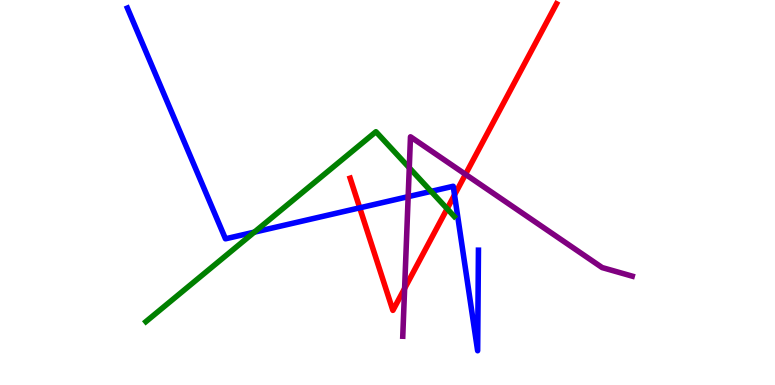[{'lines': ['blue', 'red'], 'intersections': [{'x': 4.64, 'y': 4.6}, {'x': 5.86, 'y': 4.94}]}, {'lines': ['green', 'red'], 'intersections': [{'x': 5.77, 'y': 4.58}]}, {'lines': ['purple', 'red'], 'intersections': [{'x': 5.22, 'y': 2.51}, {'x': 6.01, 'y': 5.47}]}, {'lines': ['blue', 'green'], 'intersections': [{'x': 3.28, 'y': 3.97}, {'x': 5.56, 'y': 5.03}]}, {'lines': ['blue', 'purple'], 'intersections': [{'x': 5.27, 'y': 4.89}]}, {'lines': ['green', 'purple'], 'intersections': [{'x': 5.28, 'y': 5.64}]}]